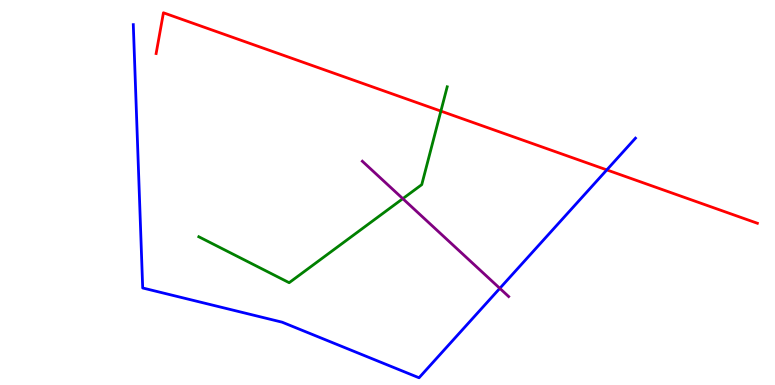[{'lines': ['blue', 'red'], 'intersections': [{'x': 7.83, 'y': 5.59}]}, {'lines': ['green', 'red'], 'intersections': [{'x': 5.69, 'y': 7.11}]}, {'lines': ['purple', 'red'], 'intersections': []}, {'lines': ['blue', 'green'], 'intersections': []}, {'lines': ['blue', 'purple'], 'intersections': [{'x': 6.45, 'y': 2.51}]}, {'lines': ['green', 'purple'], 'intersections': [{'x': 5.2, 'y': 4.84}]}]